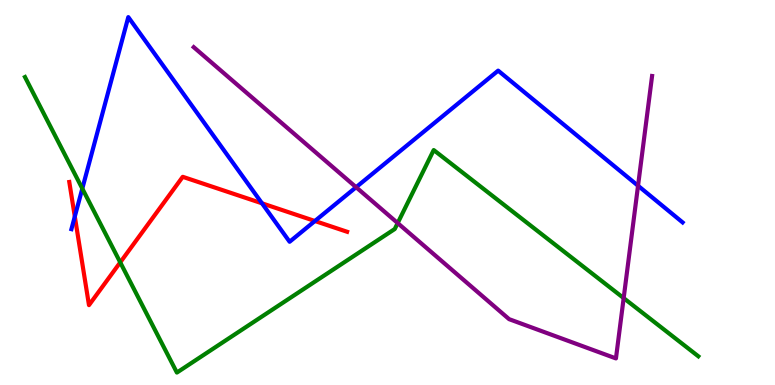[{'lines': ['blue', 'red'], 'intersections': [{'x': 0.965, 'y': 4.38}, {'x': 3.38, 'y': 4.72}, {'x': 4.06, 'y': 4.26}]}, {'lines': ['green', 'red'], 'intersections': [{'x': 1.55, 'y': 3.19}]}, {'lines': ['purple', 'red'], 'intersections': []}, {'lines': ['blue', 'green'], 'intersections': [{'x': 1.06, 'y': 5.1}]}, {'lines': ['blue', 'purple'], 'intersections': [{'x': 4.59, 'y': 5.14}, {'x': 8.23, 'y': 5.18}]}, {'lines': ['green', 'purple'], 'intersections': [{'x': 5.13, 'y': 4.21}, {'x': 8.05, 'y': 2.26}]}]